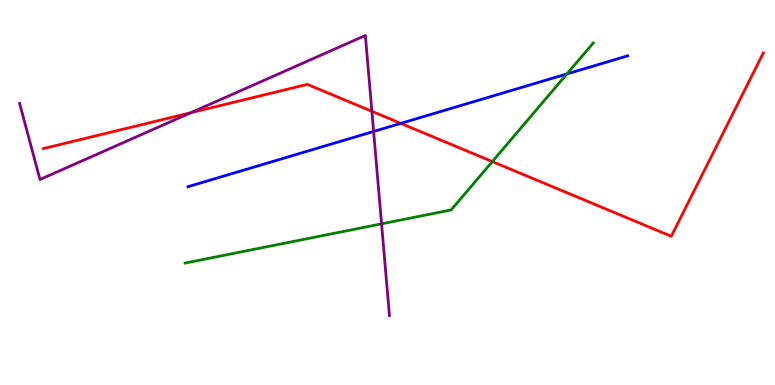[{'lines': ['blue', 'red'], 'intersections': [{'x': 5.17, 'y': 6.8}]}, {'lines': ['green', 'red'], 'intersections': [{'x': 6.35, 'y': 5.8}]}, {'lines': ['purple', 'red'], 'intersections': [{'x': 2.46, 'y': 7.07}, {'x': 4.8, 'y': 7.11}]}, {'lines': ['blue', 'green'], 'intersections': [{'x': 7.32, 'y': 8.08}]}, {'lines': ['blue', 'purple'], 'intersections': [{'x': 4.82, 'y': 6.59}]}, {'lines': ['green', 'purple'], 'intersections': [{'x': 4.92, 'y': 4.19}]}]